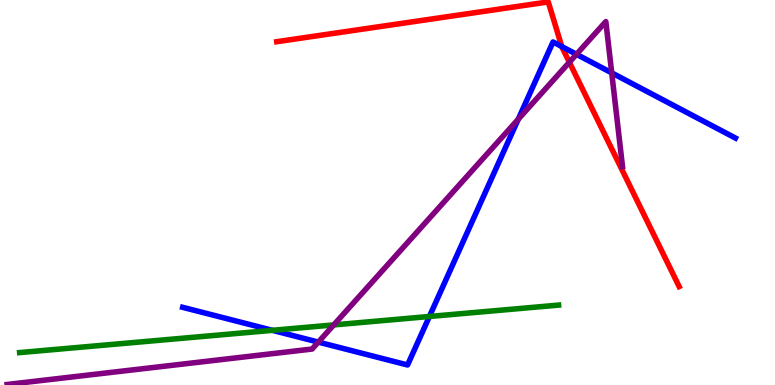[{'lines': ['blue', 'red'], 'intersections': [{'x': 7.25, 'y': 8.79}]}, {'lines': ['green', 'red'], 'intersections': []}, {'lines': ['purple', 'red'], 'intersections': [{'x': 7.35, 'y': 8.38}]}, {'lines': ['blue', 'green'], 'intersections': [{'x': 3.51, 'y': 1.42}, {'x': 5.54, 'y': 1.78}]}, {'lines': ['blue', 'purple'], 'intersections': [{'x': 4.11, 'y': 1.11}, {'x': 6.69, 'y': 6.9}, {'x': 7.44, 'y': 8.59}, {'x': 7.89, 'y': 8.11}]}, {'lines': ['green', 'purple'], 'intersections': [{'x': 4.31, 'y': 1.56}]}]